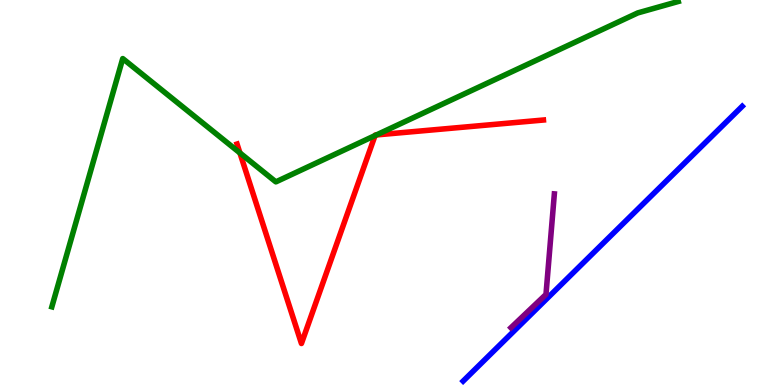[{'lines': ['blue', 'red'], 'intersections': []}, {'lines': ['green', 'red'], 'intersections': [{'x': 3.1, 'y': 6.03}, {'x': 4.84, 'y': 6.48}, {'x': 4.86, 'y': 6.5}]}, {'lines': ['purple', 'red'], 'intersections': []}, {'lines': ['blue', 'green'], 'intersections': []}, {'lines': ['blue', 'purple'], 'intersections': []}, {'lines': ['green', 'purple'], 'intersections': []}]